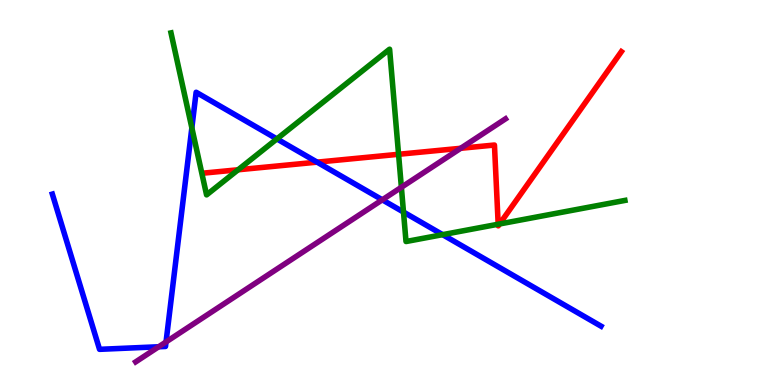[{'lines': ['blue', 'red'], 'intersections': [{'x': 4.09, 'y': 5.79}]}, {'lines': ['green', 'red'], 'intersections': [{'x': 3.07, 'y': 5.59}, {'x': 5.14, 'y': 5.99}, {'x': 6.43, 'y': 4.18}, {'x': 6.45, 'y': 4.18}]}, {'lines': ['purple', 'red'], 'intersections': [{'x': 5.94, 'y': 6.15}]}, {'lines': ['blue', 'green'], 'intersections': [{'x': 2.48, 'y': 6.68}, {'x': 3.57, 'y': 6.39}, {'x': 5.21, 'y': 4.49}, {'x': 5.71, 'y': 3.91}]}, {'lines': ['blue', 'purple'], 'intersections': [{'x': 2.05, 'y': 0.993}, {'x': 2.14, 'y': 1.12}, {'x': 4.93, 'y': 4.81}]}, {'lines': ['green', 'purple'], 'intersections': [{'x': 5.18, 'y': 5.14}]}]